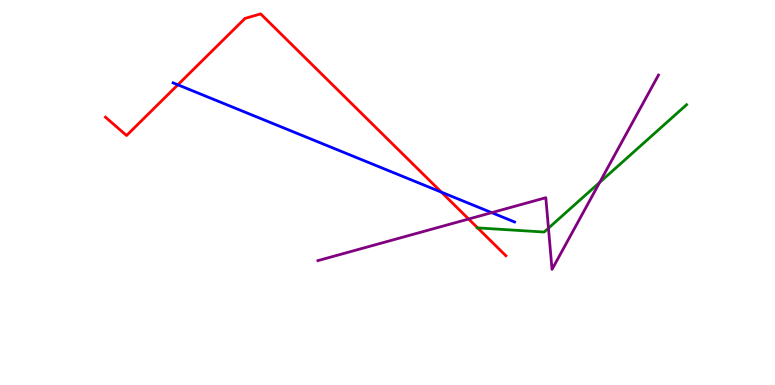[{'lines': ['blue', 'red'], 'intersections': [{'x': 2.29, 'y': 7.8}, {'x': 5.7, 'y': 5.01}]}, {'lines': ['green', 'red'], 'intersections': [{'x': 6.16, 'y': 4.08}]}, {'lines': ['purple', 'red'], 'intersections': [{'x': 6.05, 'y': 4.31}]}, {'lines': ['blue', 'green'], 'intersections': []}, {'lines': ['blue', 'purple'], 'intersections': [{'x': 6.34, 'y': 4.48}]}, {'lines': ['green', 'purple'], 'intersections': [{'x': 7.08, 'y': 4.07}, {'x': 7.74, 'y': 5.26}]}]